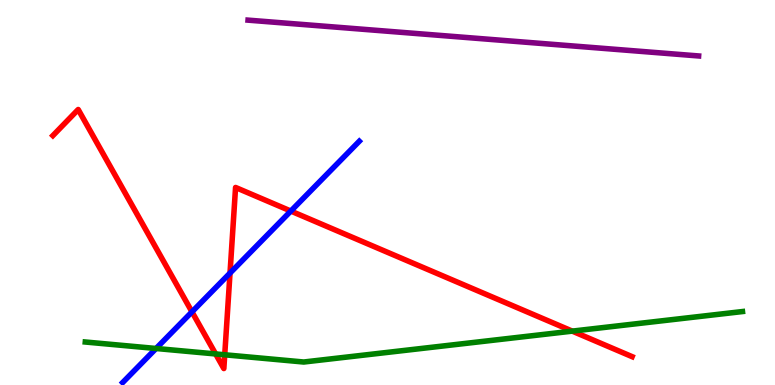[{'lines': ['blue', 'red'], 'intersections': [{'x': 2.48, 'y': 1.9}, {'x': 2.97, 'y': 2.91}, {'x': 3.75, 'y': 4.52}]}, {'lines': ['green', 'red'], 'intersections': [{'x': 2.78, 'y': 0.807}, {'x': 2.9, 'y': 0.785}, {'x': 7.38, 'y': 1.4}]}, {'lines': ['purple', 'red'], 'intersections': []}, {'lines': ['blue', 'green'], 'intersections': [{'x': 2.01, 'y': 0.948}]}, {'lines': ['blue', 'purple'], 'intersections': []}, {'lines': ['green', 'purple'], 'intersections': []}]